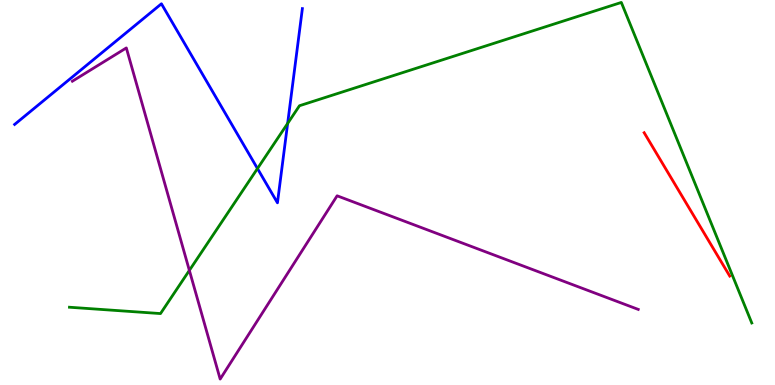[{'lines': ['blue', 'red'], 'intersections': []}, {'lines': ['green', 'red'], 'intersections': []}, {'lines': ['purple', 'red'], 'intersections': []}, {'lines': ['blue', 'green'], 'intersections': [{'x': 3.32, 'y': 5.62}, {'x': 3.71, 'y': 6.79}]}, {'lines': ['blue', 'purple'], 'intersections': []}, {'lines': ['green', 'purple'], 'intersections': [{'x': 2.44, 'y': 2.98}]}]